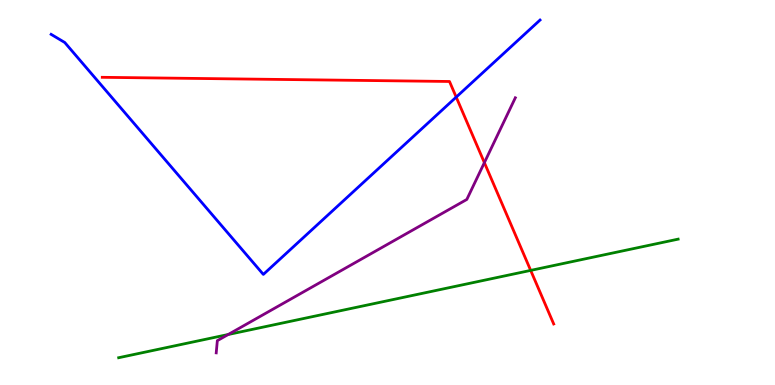[{'lines': ['blue', 'red'], 'intersections': [{'x': 5.89, 'y': 7.48}]}, {'lines': ['green', 'red'], 'intersections': [{'x': 6.85, 'y': 2.98}]}, {'lines': ['purple', 'red'], 'intersections': [{'x': 6.25, 'y': 5.78}]}, {'lines': ['blue', 'green'], 'intersections': []}, {'lines': ['blue', 'purple'], 'intersections': []}, {'lines': ['green', 'purple'], 'intersections': [{'x': 2.94, 'y': 1.31}]}]